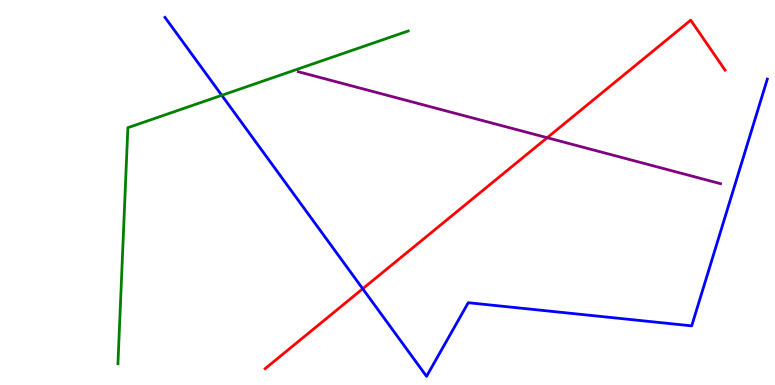[{'lines': ['blue', 'red'], 'intersections': [{'x': 4.68, 'y': 2.5}]}, {'lines': ['green', 'red'], 'intersections': []}, {'lines': ['purple', 'red'], 'intersections': [{'x': 7.06, 'y': 6.42}]}, {'lines': ['blue', 'green'], 'intersections': [{'x': 2.86, 'y': 7.52}]}, {'lines': ['blue', 'purple'], 'intersections': []}, {'lines': ['green', 'purple'], 'intersections': []}]